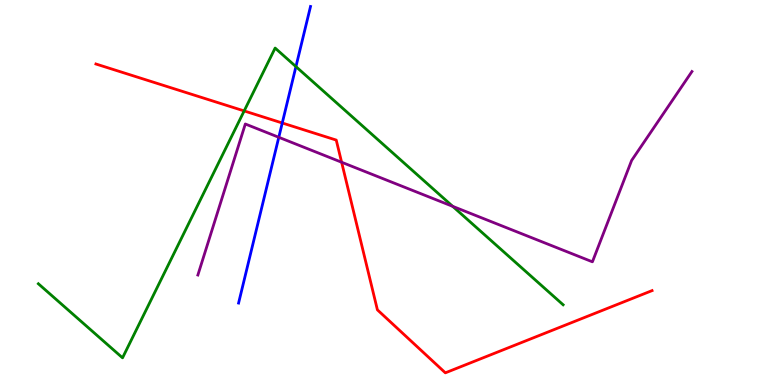[{'lines': ['blue', 'red'], 'intersections': [{'x': 3.64, 'y': 6.81}]}, {'lines': ['green', 'red'], 'intersections': [{'x': 3.15, 'y': 7.12}]}, {'lines': ['purple', 'red'], 'intersections': [{'x': 4.41, 'y': 5.79}]}, {'lines': ['blue', 'green'], 'intersections': [{'x': 3.82, 'y': 8.27}]}, {'lines': ['blue', 'purple'], 'intersections': [{'x': 3.6, 'y': 6.43}]}, {'lines': ['green', 'purple'], 'intersections': [{'x': 5.84, 'y': 4.64}]}]